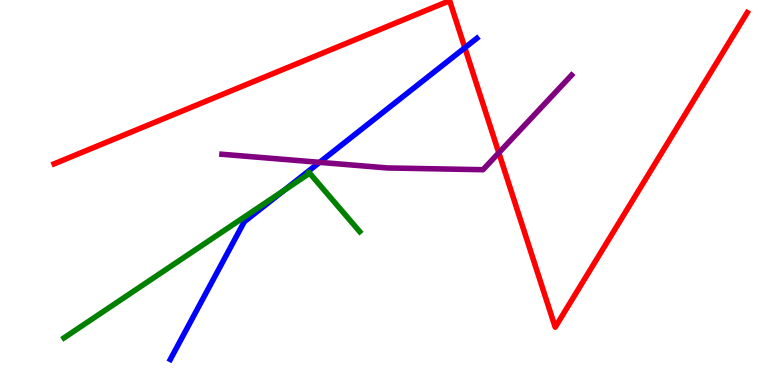[{'lines': ['blue', 'red'], 'intersections': [{'x': 6.0, 'y': 8.76}]}, {'lines': ['green', 'red'], 'intersections': []}, {'lines': ['purple', 'red'], 'intersections': [{'x': 6.44, 'y': 6.03}]}, {'lines': ['blue', 'green'], 'intersections': [{'x': 3.66, 'y': 5.05}]}, {'lines': ['blue', 'purple'], 'intersections': [{'x': 4.12, 'y': 5.78}]}, {'lines': ['green', 'purple'], 'intersections': []}]